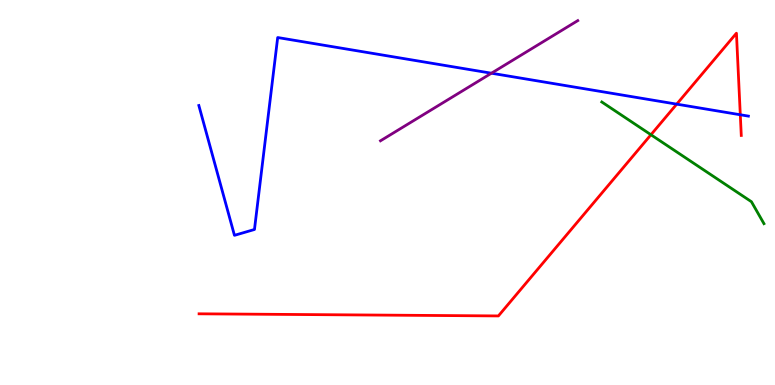[{'lines': ['blue', 'red'], 'intersections': [{'x': 8.73, 'y': 7.29}, {'x': 9.55, 'y': 7.02}]}, {'lines': ['green', 'red'], 'intersections': [{'x': 8.4, 'y': 6.5}]}, {'lines': ['purple', 'red'], 'intersections': []}, {'lines': ['blue', 'green'], 'intersections': []}, {'lines': ['blue', 'purple'], 'intersections': [{'x': 6.34, 'y': 8.1}]}, {'lines': ['green', 'purple'], 'intersections': []}]